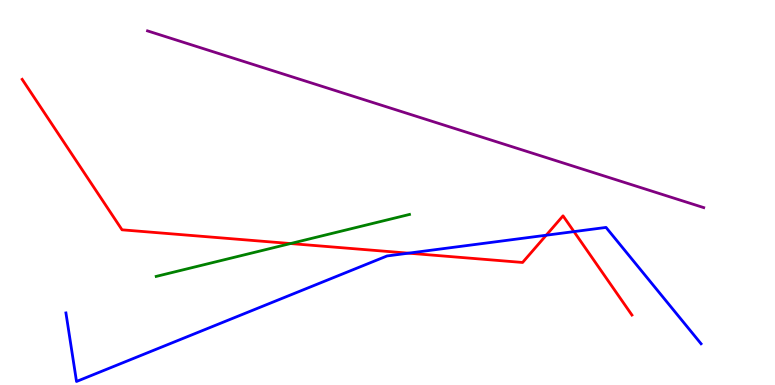[{'lines': ['blue', 'red'], 'intersections': [{'x': 5.27, 'y': 3.42}, {'x': 7.05, 'y': 3.89}, {'x': 7.41, 'y': 3.98}]}, {'lines': ['green', 'red'], 'intersections': [{'x': 3.75, 'y': 3.67}]}, {'lines': ['purple', 'red'], 'intersections': []}, {'lines': ['blue', 'green'], 'intersections': []}, {'lines': ['blue', 'purple'], 'intersections': []}, {'lines': ['green', 'purple'], 'intersections': []}]